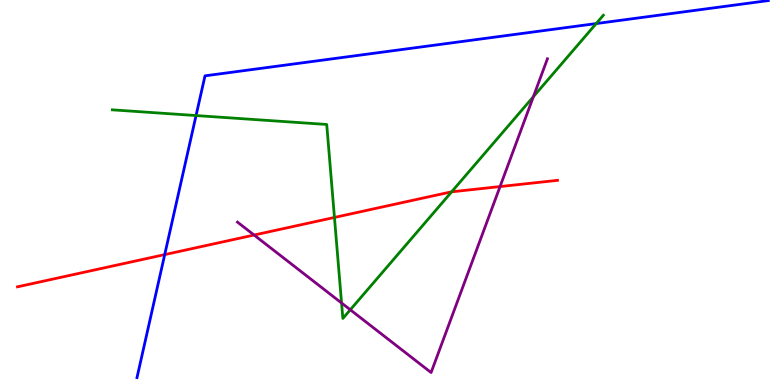[{'lines': ['blue', 'red'], 'intersections': [{'x': 2.13, 'y': 3.39}]}, {'lines': ['green', 'red'], 'intersections': [{'x': 4.32, 'y': 4.35}, {'x': 5.83, 'y': 5.02}]}, {'lines': ['purple', 'red'], 'intersections': [{'x': 3.28, 'y': 3.9}, {'x': 6.45, 'y': 5.15}]}, {'lines': ['blue', 'green'], 'intersections': [{'x': 2.53, 'y': 7.0}, {'x': 7.69, 'y': 9.39}]}, {'lines': ['blue', 'purple'], 'intersections': []}, {'lines': ['green', 'purple'], 'intersections': [{'x': 4.41, 'y': 2.13}, {'x': 4.52, 'y': 1.95}, {'x': 6.88, 'y': 7.49}]}]